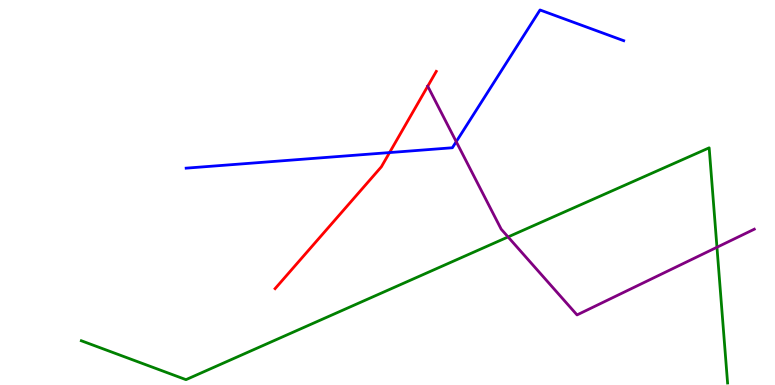[{'lines': ['blue', 'red'], 'intersections': [{'x': 5.03, 'y': 6.04}]}, {'lines': ['green', 'red'], 'intersections': []}, {'lines': ['purple', 'red'], 'intersections': [{'x': 5.52, 'y': 7.76}]}, {'lines': ['blue', 'green'], 'intersections': []}, {'lines': ['blue', 'purple'], 'intersections': [{'x': 5.89, 'y': 6.32}]}, {'lines': ['green', 'purple'], 'intersections': [{'x': 6.56, 'y': 3.85}, {'x': 9.25, 'y': 3.58}]}]